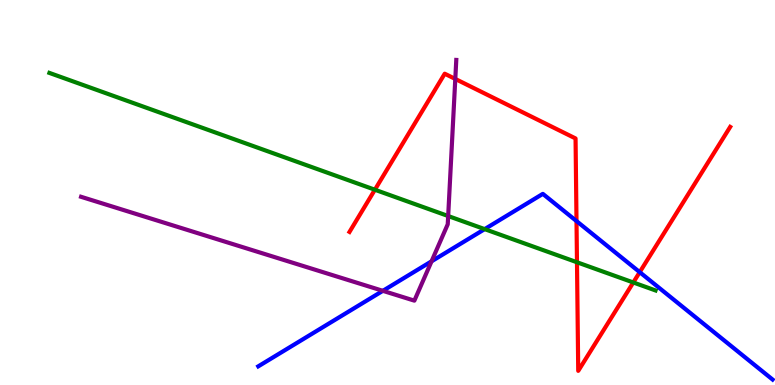[{'lines': ['blue', 'red'], 'intersections': [{'x': 7.44, 'y': 4.26}, {'x': 8.25, 'y': 2.93}]}, {'lines': ['green', 'red'], 'intersections': [{'x': 4.84, 'y': 5.07}, {'x': 7.44, 'y': 3.19}, {'x': 8.17, 'y': 2.66}]}, {'lines': ['purple', 'red'], 'intersections': [{'x': 5.87, 'y': 7.95}]}, {'lines': ['blue', 'green'], 'intersections': [{'x': 6.25, 'y': 4.05}]}, {'lines': ['blue', 'purple'], 'intersections': [{'x': 4.94, 'y': 2.45}, {'x': 5.57, 'y': 3.21}]}, {'lines': ['green', 'purple'], 'intersections': [{'x': 5.78, 'y': 4.39}]}]